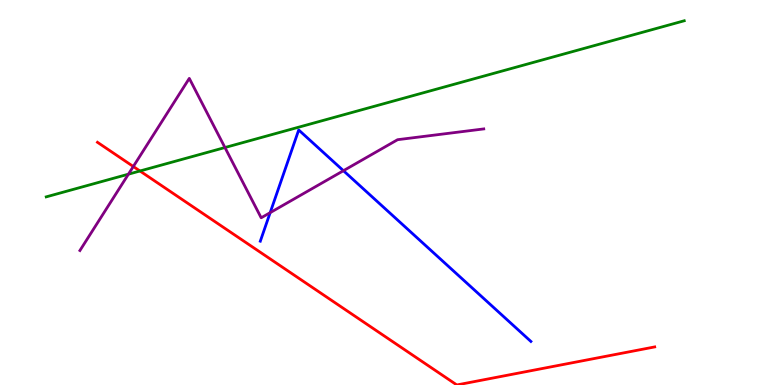[{'lines': ['blue', 'red'], 'intersections': []}, {'lines': ['green', 'red'], 'intersections': [{'x': 1.81, 'y': 5.56}]}, {'lines': ['purple', 'red'], 'intersections': [{'x': 1.72, 'y': 5.68}]}, {'lines': ['blue', 'green'], 'intersections': []}, {'lines': ['blue', 'purple'], 'intersections': [{'x': 3.49, 'y': 4.48}, {'x': 4.43, 'y': 5.57}]}, {'lines': ['green', 'purple'], 'intersections': [{'x': 1.66, 'y': 5.48}, {'x': 2.9, 'y': 6.17}]}]